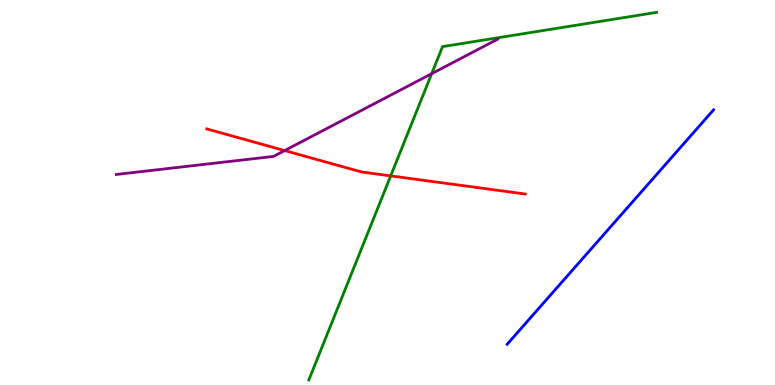[{'lines': ['blue', 'red'], 'intersections': []}, {'lines': ['green', 'red'], 'intersections': [{'x': 5.04, 'y': 5.43}]}, {'lines': ['purple', 'red'], 'intersections': [{'x': 3.67, 'y': 6.09}]}, {'lines': ['blue', 'green'], 'intersections': []}, {'lines': ['blue', 'purple'], 'intersections': []}, {'lines': ['green', 'purple'], 'intersections': [{'x': 5.57, 'y': 8.09}]}]